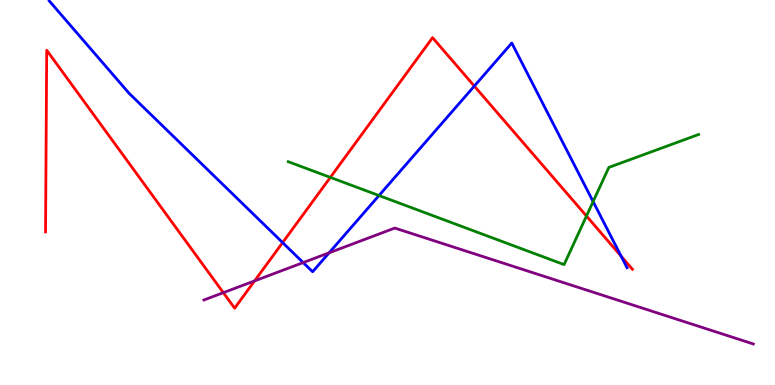[{'lines': ['blue', 'red'], 'intersections': [{'x': 3.65, 'y': 3.7}, {'x': 6.12, 'y': 7.76}, {'x': 8.01, 'y': 3.35}]}, {'lines': ['green', 'red'], 'intersections': [{'x': 4.26, 'y': 5.39}, {'x': 7.57, 'y': 4.39}]}, {'lines': ['purple', 'red'], 'intersections': [{'x': 2.88, 'y': 2.4}, {'x': 3.29, 'y': 2.7}]}, {'lines': ['blue', 'green'], 'intersections': [{'x': 4.89, 'y': 4.92}, {'x': 7.65, 'y': 4.76}]}, {'lines': ['blue', 'purple'], 'intersections': [{'x': 3.91, 'y': 3.18}, {'x': 4.25, 'y': 3.43}]}, {'lines': ['green', 'purple'], 'intersections': []}]